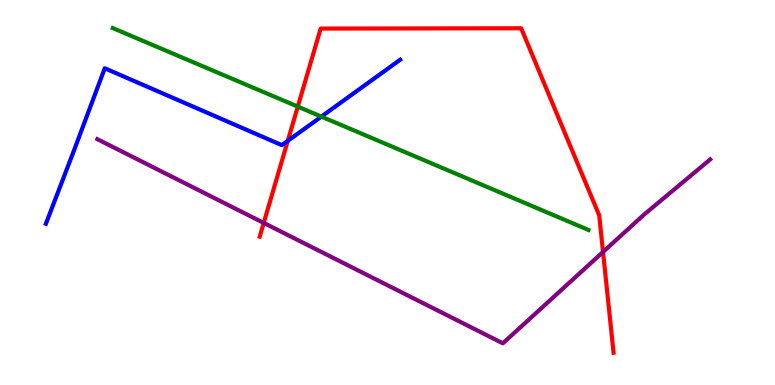[{'lines': ['blue', 'red'], 'intersections': [{'x': 3.71, 'y': 6.34}]}, {'lines': ['green', 'red'], 'intersections': [{'x': 3.84, 'y': 7.23}]}, {'lines': ['purple', 'red'], 'intersections': [{'x': 3.4, 'y': 4.21}, {'x': 7.78, 'y': 3.46}]}, {'lines': ['blue', 'green'], 'intersections': [{'x': 4.15, 'y': 6.97}]}, {'lines': ['blue', 'purple'], 'intersections': []}, {'lines': ['green', 'purple'], 'intersections': []}]